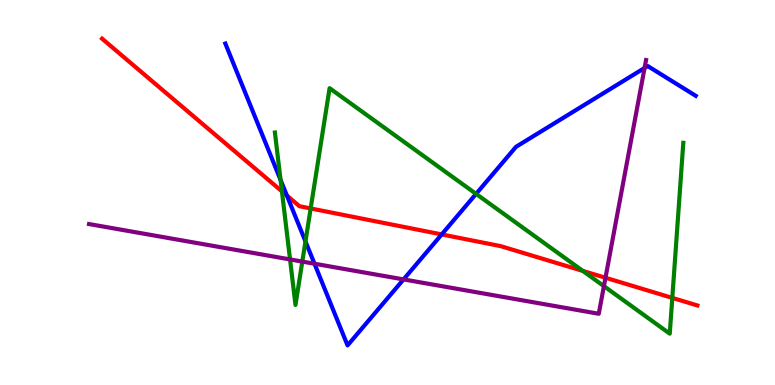[{'lines': ['blue', 'red'], 'intersections': [{'x': 3.7, 'y': 4.92}, {'x': 5.7, 'y': 3.91}]}, {'lines': ['green', 'red'], 'intersections': [{'x': 3.64, 'y': 5.03}, {'x': 4.01, 'y': 4.59}, {'x': 7.52, 'y': 2.96}, {'x': 8.67, 'y': 2.26}]}, {'lines': ['purple', 'red'], 'intersections': [{'x': 7.81, 'y': 2.79}]}, {'lines': ['blue', 'green'], 'intersections': [{'x': 3.62, 'y': 5.33}, {'x': 3.94, 'y': 3.73}, {'x': 6.14, 'y': 4.96}]}, {'lines': ['blue', 'purple'], 'intersections': [{'x': 4.06, 'y': 3.15}, {'x': 5.21, 'y': 2.74}, {'x': 8.32, 'y': 8.23}]}, {'lines': ['green', 'purple'], 'intersections': [{'x': 3.74, 'y': 3.26}, {'x': 3.9, 'y': 3.21}, {'x': 7.79, 'y': 2.57}]}]